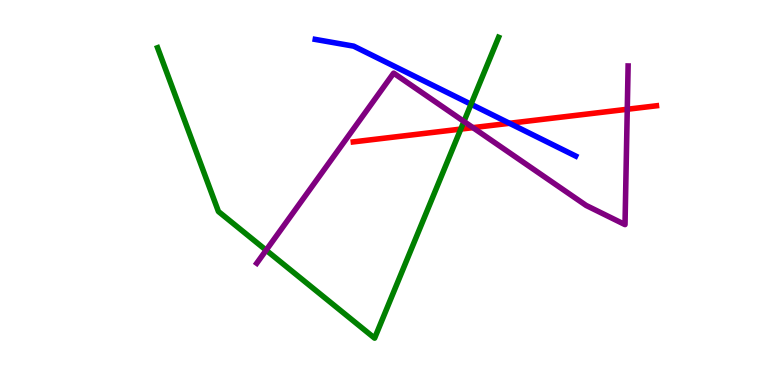[{'lines': ['blue', 'red'], 'intersections': [{'x': 6.57, 'y': 6.8}]}, {'lines': ['green', 'red'], 'intersections': [{'x': 5.95, 'y': 6.65}]}, {'lines': ['purple', 'red'], 'intersections': [{'x': 6.1, 'y': 6.68}, {'x': 8.09, 'y': 7.16}]}, {'lines': ['blue', 'green'], 'intersections': [{'x': 6.08, 'y': 7.29}]}, {'lines': ['blue', 'purple'], 'intersections': []}, {'lines': ['green', 'purple'], 'intersections': [{'x': 3.43, 'y': 3.5}, {'x': 5.99, 'y': 6.85}]}]